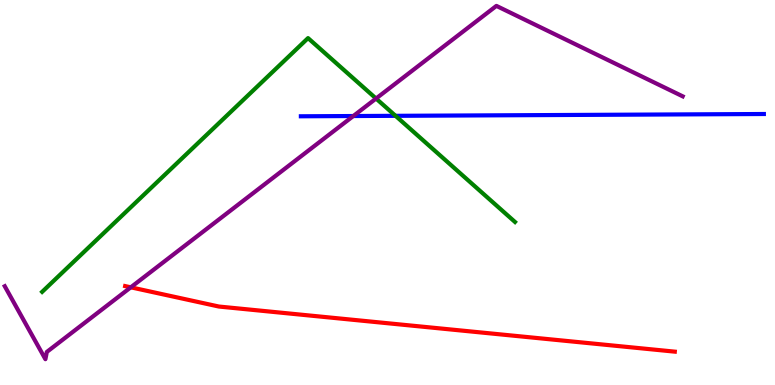[{'lines': ['blue', 'red'], 'intersections': []}, {'lines': ['green', 'red'], 'intersections': []}, {'lines': ['purple', 'red'], 'intersections': [{'x': 1.69, 'y': 2.54}]}, {'lines': ['blue', 'green'], 'intersections': [{'x': 5.1, 'y': 6.99}]}, {'lines': ['blue', 'purple'], 'intersections': [{'x': 4.56, 'y': 6.99}]}, {'lines': ['green', 'purple'], 'intersections': [{'x': 4.85, 'y': 7.44}]}]